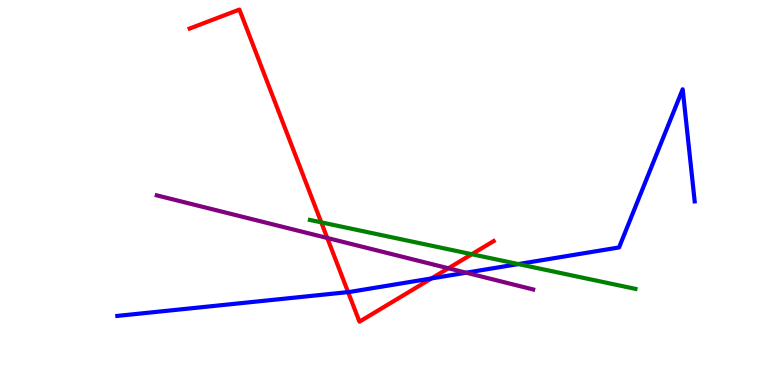[{'lines': ['blue', 'red'], 'intersections': [{'x': 4.49, 'y': 2.41}, {'x': 5.57, 'y': 2.77}]}, {'lines': ['green', 'red'], 'intersections': [{'x': 4.15, 'y': 4.22}, {'x': 6.09, 'y': 3.4}]}, {'lines': ['purple', 'red'], 'intersections': [{'x': 4.22, 'y': 3.82}, {'x': 5.79, 'y': 3.03}]}, {'lines': ['blue', 'green'], 'intersections': [{'x': 6.69, 'y': 3.14}]}, {'lines': ['blue', 'purple'], 'intersections': [{'x': 6.01, 'y': 2.92}]}, {'lines': ['green', 'purple'], 'intersections': []}]